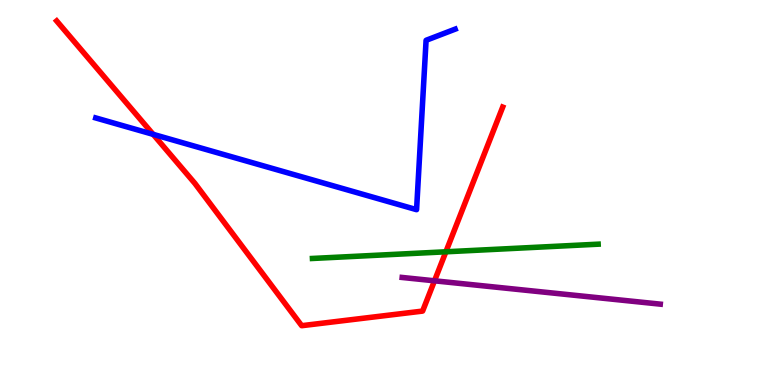[{'lines': ['blue', 'red'], 'intersections': [{'x': 1.98, 'y': 6.51}]}, {'lines': ['green', 'red'], 'intersections': [{'x': 5.75, 'y': 3.46}]}, {'lines': ['purple', 'red'], 'intersections': [{'x': 5.61, 'y': 2.71}]}, {'lines': ['blue', 'green'], 'intersections': []}, {'lines': ['blue', 'purple'], 'intersections': []}, {'lines': ['green', 'purple'], 'intersections': []}]